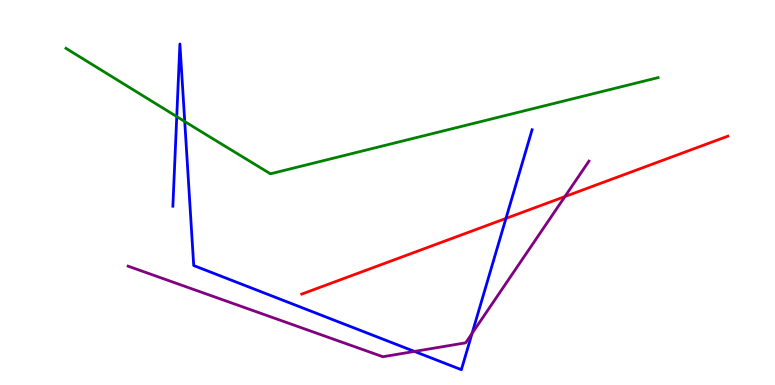[{'lines': ['blue', 'red'], 'intersections': [{'x': 6.53, 'y': 4.33}]}, {'lines': ['green', 'red'], 'intersections': []}, {'lines': ['purple', 'red'], 'intersections': [{'x': 7.29, 'y': 4.89}]}, {'lines': ['blue', 'green'], 'intersections': [{'x': 2.28, 'y': 6.97}, {'x': 2.38, 'y': 6.84}]}, {'lines': ['blue', 'purple'], 'intersections': [{'x': 5.35, 'y': 0.872}, {'x': 6.09, 'y': 1.34}]}, {'lines': ['green', 'purple'], 'intersections': []}]